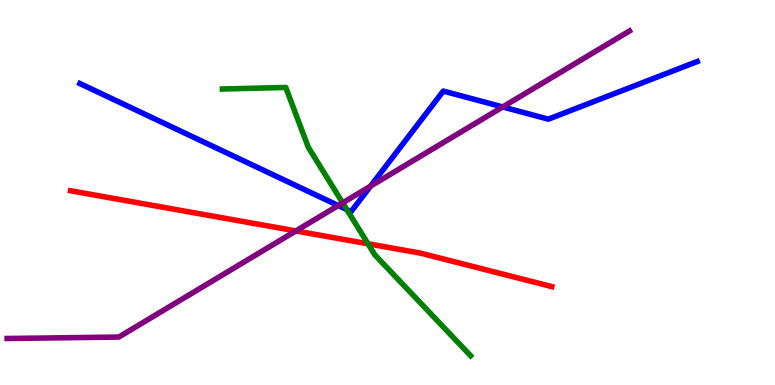[{'lines': ['blue', 'red'], 'intersections': []}, {'lines': ['green', 'red'], 'intersections': [{'x': 4.75, 'y': 3.67}]}, {'lines': ['purple', 'red'], 'intersections': [{'x': 3.82, 'y': 4.0}]}, {'lines': ['blue', 'green'], 'intersections': [{'x': 4.48, 'y': 4.56}]}, {'lines': ['blue', 'purple'], 'intersections': [{'x': 4.36, 'y': 4.66}, {'x': 4.78, 'y': 5.16}, {'x': 6.49, 'y': 7.22}]}, {'lines': ['green', 'purple'], 'intersections': [{'x': 4.42, 'y': 4.73}]}]